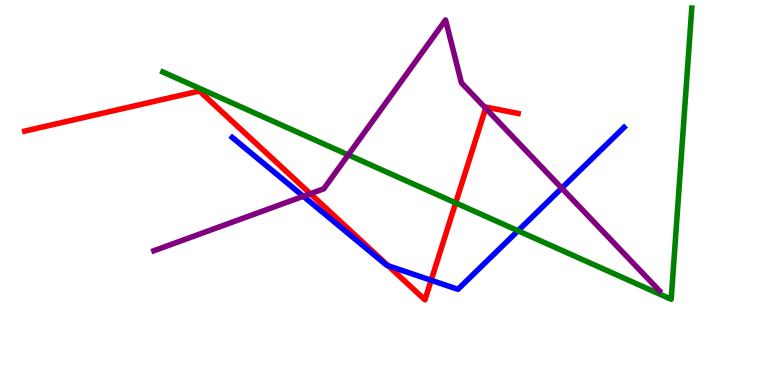[{'lines': ['blue', 'red'], 'intersections': [{'x': 5.01, 'y': 3.1}, {'x': 5.56, 'y': 2.72}]}, {'lines': ['green', 'red'], 'intersections': [{'x': 5.88, 'y': 4.73}]}, {'lines': ['purple', 'red'], 'intersections': [{'x': 4.0, 'y': 4.97}, {'x': 6.27, 'y': 7.19}]}, {'lines': ['blue', 'green'], 'intersections': [{'x': 6.68, 'y': 4.01}]}, {'lines': ['blue', 'purple'], 'intersections': [{'x': 3.91, 'y': 4.9}, {'x': 7.25, 'y': 5.11}]}, {'lines': ['green', 'purple'], 'intersections': [{'x': 4.49, 'y': 5.98}]}]